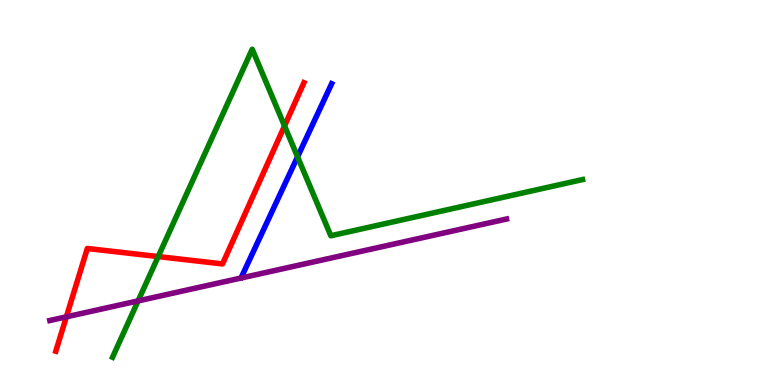[{'lines': ['blue', 'red'], 'intersections': []}, {'lines': ['green', 'red'], 'intersections': [{'x': 2.04, 'y': 3.34}, {'x': 3.67, 'y': 6.73}]}, {'lines': ['purple', 'red'], 'intersections': [{'x': 0.856, 'y': 1.77}]}, {'lines': ['blue', 'green'], 'intersections': [{'x': 3.84, 'y': 5.93}]}, {'lines': ['blue', 'purple'], 'intersections': []}, {'lines': ['green', 'purple'], 'intersections': [{'x': 1.78, 'y': 2.18}]}]